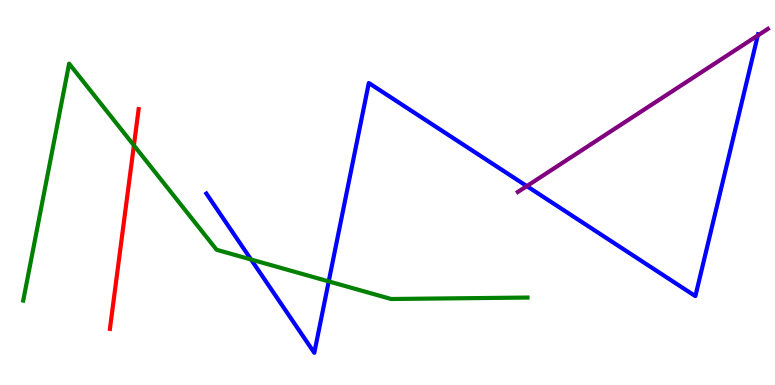[{'lines': ['blue', 'red'], 'intersections': []}, {'lines': ['green', 'red'], 'intersections': [{'x': 1.73, 'y': 6.22}]}, {'lines': ['purple', 'red'], 'intersections': []}, {'lines': ['blue', 'green'], 'intersections': [{'x': 3.24, 'y': 3.26}, {'x': 4.24, 'y': 2.69}]}, {'lines': ['blue', 'purple'], 'intersections': [{'x': 6.8, 'y': 5.17}, {'x': 9.78, 'y': 9.08}]}, {'lines': ['green', 'purple'], 'intersections': []}]